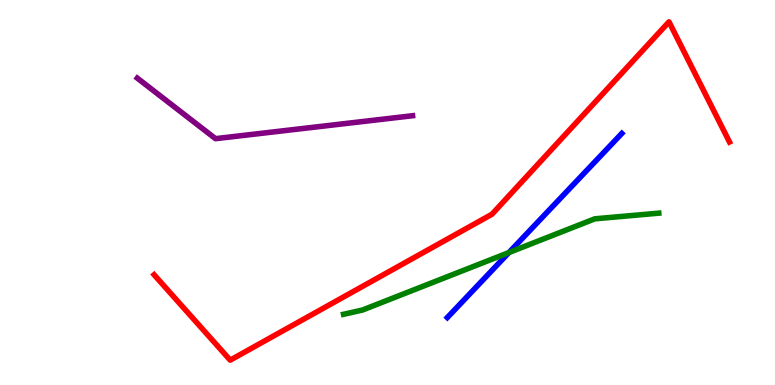[{'lines': ['blue', 'red'], 'intersections': []}, {'lines': ['green', 'red'], 'intersections': []}, {'lines': ['purple', 'red'], 'intersections': []}, {'lines': ['blue', 'green'], 'intersections': [{'x': 6.57, 'y': 3.44}]}, {'lines': ['blue', 'purple'], 'intersections': []}, {'lines': ['green', 'purple'], 'intersections': []}]